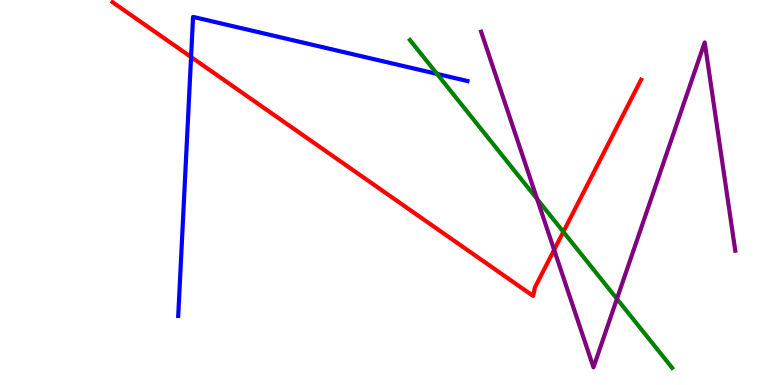[{'lines': ['blue', 'red'], 'intersections': [{'x': 2.47, 'y': 8.52}]}, {'lines': ['green', 'red'], 'intersections': [{'x': 7.27, 'y': 3.98}]}, {'lines': ['purple', 'red'], 'intersections': [{'x': 7.15, 'y': 3.51}]}, {'lines': ['blue', 'green'], 'intersections': [{'x': 5.64, 'y': 8.08}]}, {'lines': ['blue', 'purple'], 'intersections': []}, {'lines': ['green', 'purple'], 'intersections': [{'x': 6.93, 'y': 4.83}, {'x': 7.96, 'y': 2.24}]}]